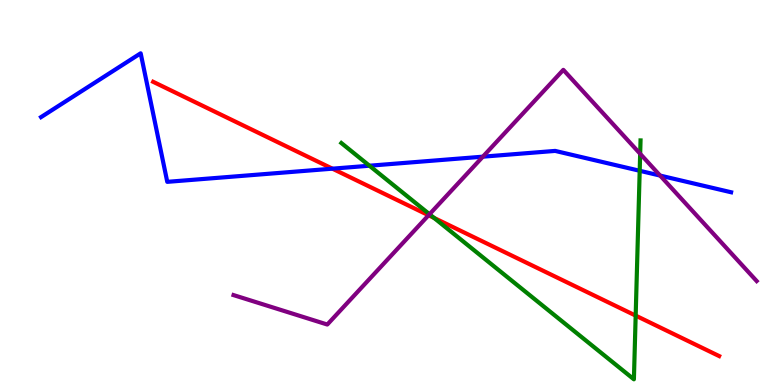[{'lines': ['blue', 'red'], 'intersections': [{'x': 4.29, 'y': 5.62}]}, {'lines': ['green', 'red'], 'intersections': [{'x': 5.6, 'y': 4.34}, {'x': 8.2, 'y': 1.8}]}, {'lines': ['purple', 'red'], 'intersections': [{'x': 5.53, 'y': 4.41}]}, {'lines': ['blue', 'green'], 'intersections': [{'x': 4.77, 'y': 5.7}, {'x': 8.25, 'y': 5.56}]}, {'lines': ['blue', 'purple'], 'intersections': [{'x': 6.23, 'y': 5.93}, {'x': 8.52, 'y': 5.44}]}, {'lines': ['green', 'purple'], 'intersections': [{'x': 5.54, 'y': 4.44}, {'x': 8.26, 'y': 6.01}]}]